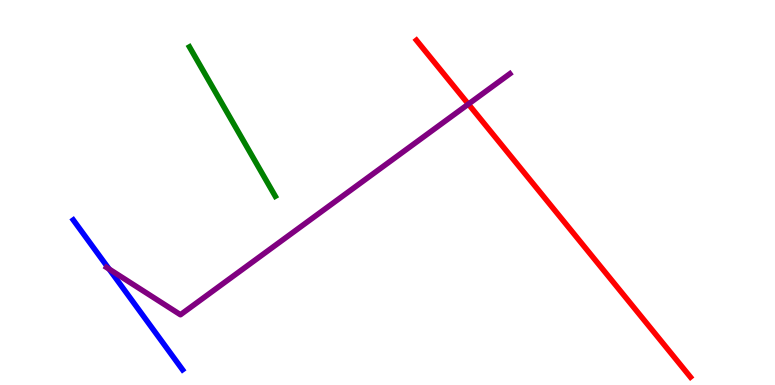[{'lines': ['blue', 'red'], 'intersections': []}, {'lines': ['green', 'red'], 'intersections': []}, {'lines': ['purple', 'red'], 'intersections': [{'x': 6.04, 'y': 7.3}]}, {'lines': ['blue', 'green'], 'intersections': []}, {'lines': ['blue', 'purple'], 'intersections': [{'x': 1.41, 'y': 3.01}]}, {'lines': ['green', 'purple'], 'intersections': []}]